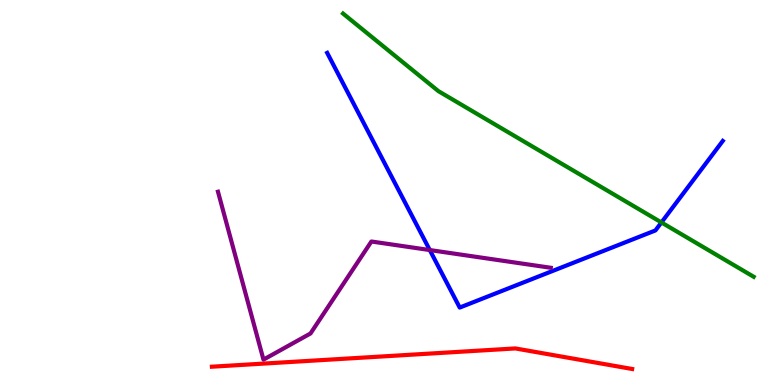[{'lines': ['blue', 'red'], 'intersections': []}, {'lines': ['green', 'red'], 'intersections': []}, {'lines': ['purple', 'red'], 'intersections': []}, {'lines': ['blue', 'green'], 'intersections': [{'x': 8.53, 'y': 4.22}]}, {'lines': ['blue', 'purple'], 'intersections': [{'x': 5.55, 'y': 3.51}]}, {'lines': ['green', 'purple'], 'intersections': []}]